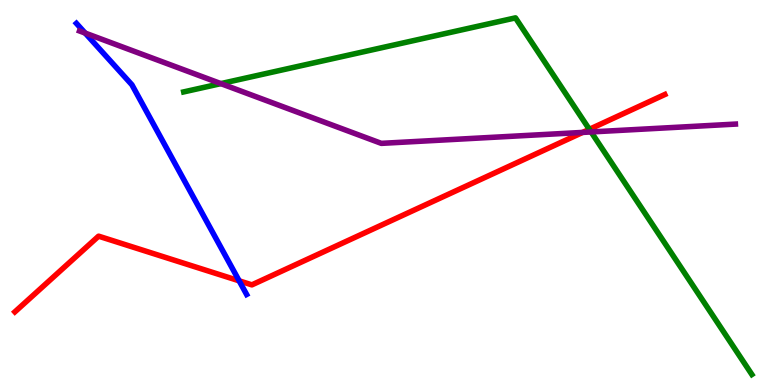[{'lines': ['blue', 'red'], 'intersections': [{'x': 3.09, 'y': 2.71}]}, {'lines': ['green', 'red'], 'intersections': [{'x': 7.6, 'y': 6.64}]}, {'lines': ['purple', 'red'], 'intersections': [{'x': 7.52, 'y': 6.56}]}, {'lines': ['blue', 'green'], 'intersections': []}, {'lines': ['blue', 'purple'], 'intersections': [{'x': 1.1, 'y': 9.14}]}, {'lines': ['green', 'purple'], 'intersections': [{'x': 2.85, 'y': 7.83}, {'x': 7.63, 'y': 6.57}]}]